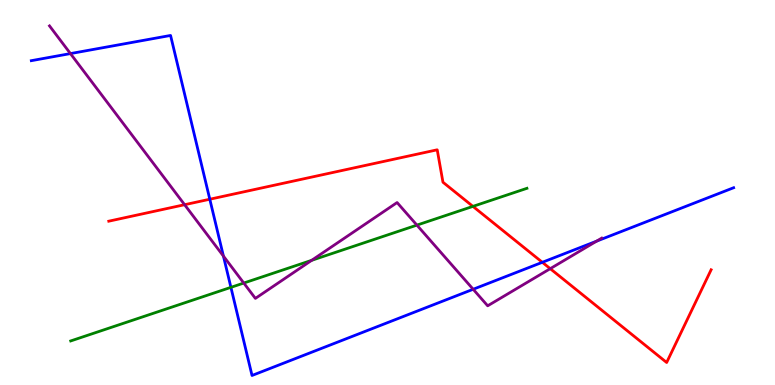[{'lines': ['blue', 'red'], 'intersections': [{'x': 2.71, 'y': 4.83}, {'x': 7.0, 'y': 3.19}]}, {'lines': ['green', 'red'], 'intersections': [{'x': 6.1, 'y': 4.64}]}, {'lines': ['purple', 'red'], 'intersections': [{'x': 2.38, 'y': 4.68}, {'x': 7.1, 'y': 3.02}]}, {'lines': ['blue', 'green'], 'intersections': [{'x': 2.98, 'y': 2.54}]}, {'lines': ['blue', 'purple'], 'intersections': [{'x': 0.909, 'y': 8.61}, {'x': 2.88, 'y': 3.35}, {'x': 6.11, 'y': 2.49}, {'x': 7.7, 'y': 3.74}]}, {'lines': ['green', 'purple'], 'intersections': [{'x': 3.15, 'y': 2.65}, {'x': 4.02, 'y': 3.24}, {'x': 5.38, 'y': 4.15}]}]